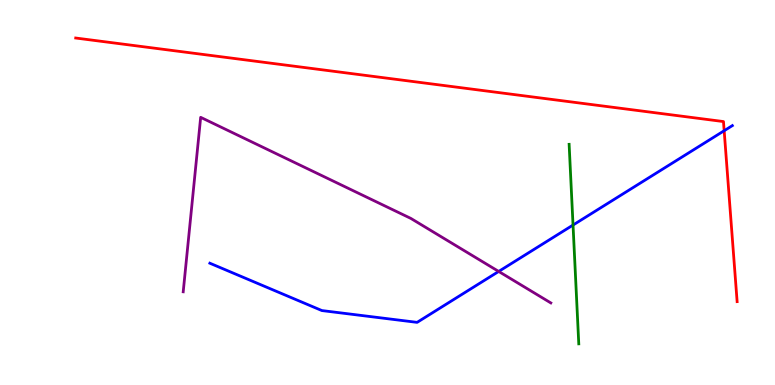[{'lines': ['blue', 'red'], 'intersections': [{'x': 9.34, 'y': 6.6}]}, {'lines': ['green', 'red'], 'intersections': []}, {'lines': ['purple', 'red'], 'intersections': []}, {'lines': ['blue', 'green'], 'intersections': [{'x': 7.39, 'y': 4.15}]}, {'lines': ['blue', 'purple'], 'intersections': [{'x': 6.43, 'y': 2.95}]}, {'lines': ['green', 'purple'], 'intersections': []}]